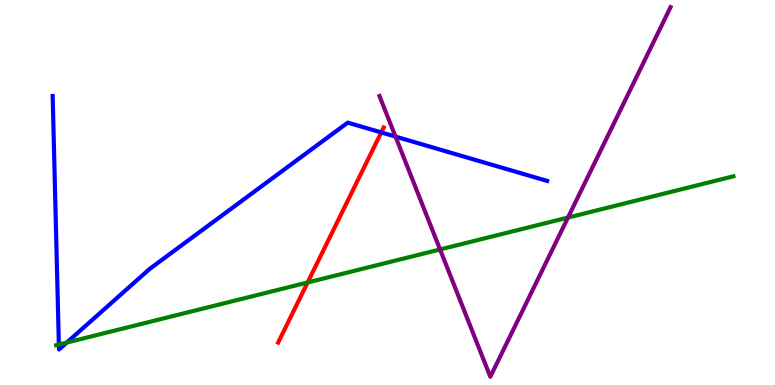[{'lines': ['blue', 'red'], 'intersections': [{'x': 4.92, 'y': 6.56}]}, {'lines': ['green', 'red'], 'intersections': [{'x': 3.97, 'y': 2.66}]}, {'lines': ['purple', 'red'], 'intersections': []}, {'lines': ['blue', 'green'], 'intersections': [{'x': 0.76, 'y': 1.05}, {'x': 0.862, 'y': 1.1}]}, {'lines': ['blue', 'purple'], 'intersections': [{'x': 5.1, 'y': 6.45}]}, {'lines': ['green', 'purple'], 'intersections': [{'x': 5.68, 'y': 3.52}, {'x': 7.33, 'y': 4.35}]}]